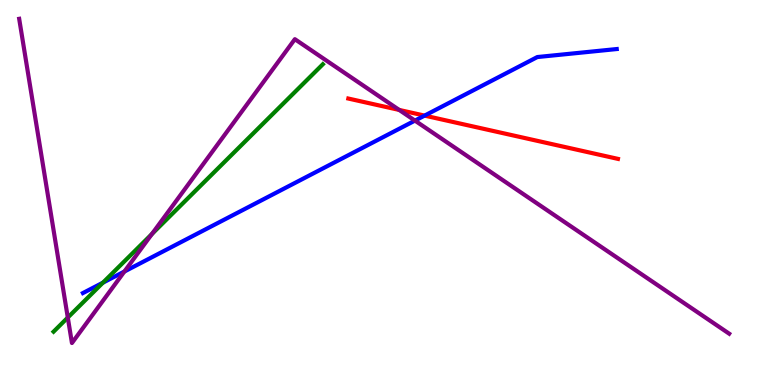[{'lines': ['blue', 'red'], 'intersections': [{'x': 5.48, 'y': 7.0}]}, {'lines': ['green', 'red'], 'intersections': []}, {'lines': ['purple', 'red'], 'intersections': [{'x': 5.15, 'y': 7.14}]}, {'lines': ['blue', 'green'], 'intersections': [{'x': 1.33, 'y': 2.66}]}, {'lines': ['blue', 'purple'], 'intersections': [{'x': 1.61, 'y': 2.95}, {'x': 5.35, 'y': 6.87}]}, {'lines': ['green', 'purple'], 'intersections': [{'x': 0.875, 'y': 1.75}, {'x': 1.96, 'y': 3.92}]}]